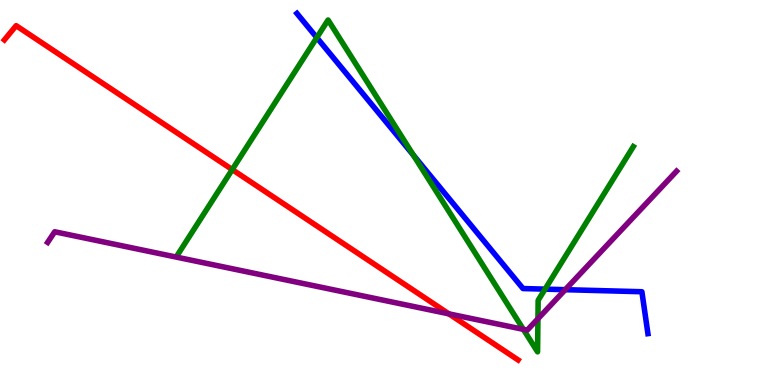[{'lines': ['blue', 'red'], 'intersections': []}, {'lines': ['green', 'red'], 'intersections': [{'x': 3.0, 'y': 5.6}]}, {'lines': ['purple', 'red'], 'intersections': [{'x': 5.79, 'y': 1.85}]}, {'lines': ['blue', 'green'], 'intersections': [{'x': 4.09, 'y': 9.02}, {'x': 5.33, 'y': 5.97}, {'x': 7.03, 'y': 2.49}]}, {'lines': ['blue', 'purple'], 'intersections': [{'x': 7.29, 'y': 2.48}]}, {'lines': ['green', 'purple'], 'intersections': [{'x': 6.75, 'y': 1.45}, {'x': 6.94, 'y': 1.72}]}]